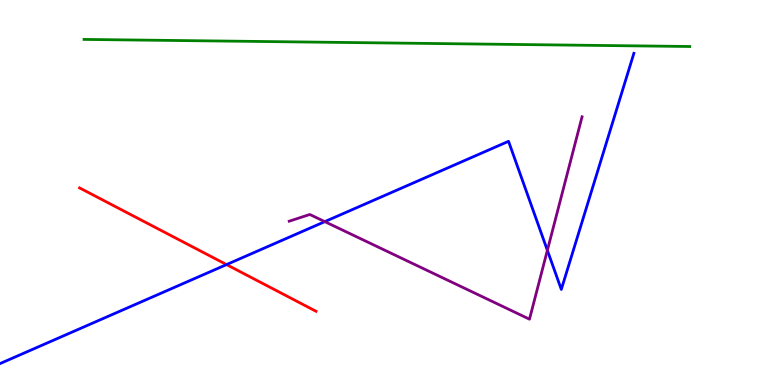[{'lines': ['blue', 'red'], 'intersections': [{'x': 2.92, 'y': 3.13}]}, {'lines': ['green', 'red'], 'intersections': []}, {'lines': ['purple', 'red'], 'intersections': []}, {'lines': ['blue', 'green'], 'intersections': []}, {'lines': ['blue', 'purple'], 'intersections': [{'x': 4.19, 'y': 4.24}, {'x': 7.06, 'y': 3.5}]}, {'lines': ['green', 'purple'], 'intersections': []}]